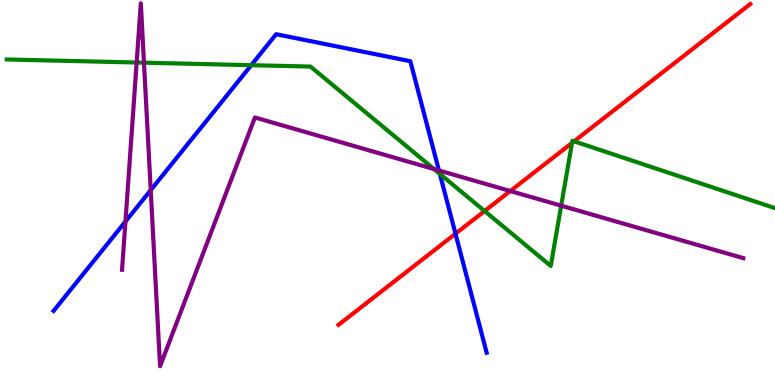[{'lines': ['blue', 'red'], 'intersections': [{'x': 5.88, 'y': 3.93}]}, {'lines': ['green', 'red'], 'intersections': [{'x': 6.25, 'y': 4.52}, {'x': 7.38, 'y': 6.29}, {'x': 7.41, 'y': 6.33}]}, {'lines': ['purple', 'red'], 'intersections': [{'x': 6.58, 'y': 5.04}]}, {'lines': ['blue', 'green'], 'intersections': [{'x': 3.24, 'y': 8.31}, {'x': 5.68, 'y': 5.48}]}, {'lines': ['blue', 'purple'], 'intersections': [{'x': 1.62, 'y': 4.25}, {'x': 1.94, 'y': 5.06}, {'x': 5.66, 'y': 5.57}]}, {'lines': ['green', 'purple'], 'intersections': [{'x': 1.76, 'y': 8.38}, {'x': 1.86, 'y': 8.37}, {'x': 5.6, 'y': 5.61}, {'x': 7.24, 'y': 4.66}]}]